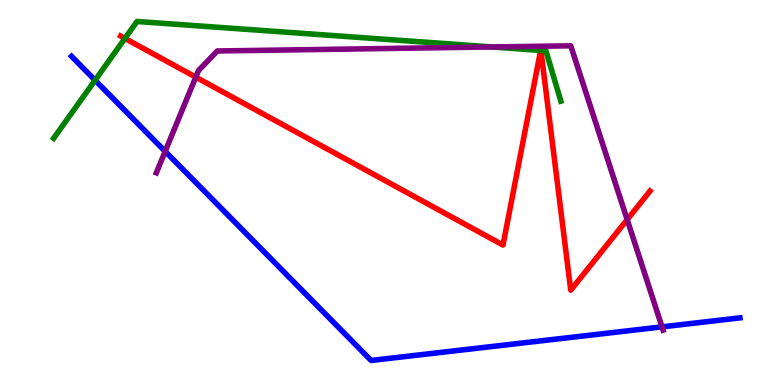[{'lines': ['blue', 'red'], 'intersections': []}, {'lines': ['green', 'red'], 'intersections': [{'x': 1.61, 'y': 9.0}, {'x': 6.98, 'y': 8.69}, {'x': 6.98, 'y': 8.69}]}, {'lines': ['purple', 'red'], 'intersections': [{'x': 2.53, 'y': 8.0}, {'x': 8.09, 'y': 4.3}]}, {'lines': ['blue', 'green'], 'intersections': [{'x': 1.23, 'y': 7.92}]}, {'lines': ['blue', 'purple'], 'intersections': [{'x': 2.13, 'y': 6.07}, {'x': 8.54, 'y': 1.51}]}, {'lines': ['green', 'purple'], 'intersections': [{'x': 6.35, 'y': 8.78}]}]